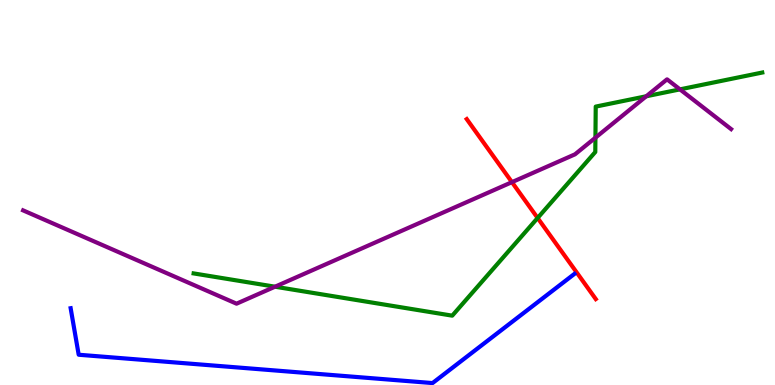[{'lines': ['blue', 'red'], 'intersections': []}, {'lines': ['green', 'red'], 'intersections': [{'x': 6.94, 'y': 4.34}]}, {'lines': ['purple', 'red'], 'intersections': [{'x': 6.61, 'y': 5.27}]}, {'lines': ['blue', 'green'], 'intersections': []}, {'lines': ['blue', 'purple'], 'intersections': []}, {'lines': ['green', 'purple'], 'intersections': [{'x': 3.55, 'y': 2.55}, {'x': 7.68, 'y': 6.42}, {'x': 8.34, 'y': 7.5}, {'x': 8.77, 'y': 7.68}]}]